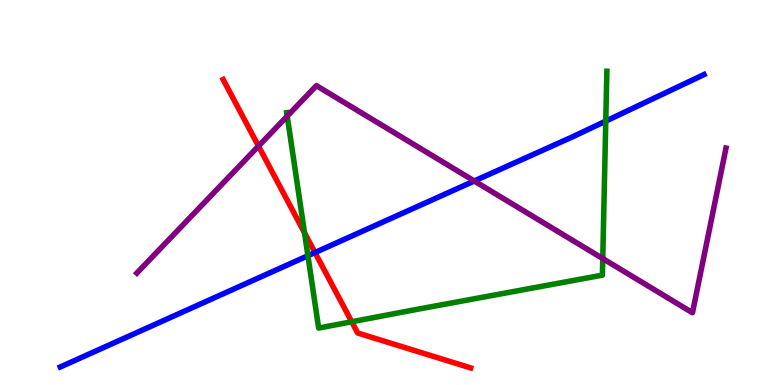[{'lines': ['blue', 'red'], 'intersections': [{'x': 4.06, 'y': 3.44}]}, {'lines': ['green', 'red'], 'intersections': [{'x': 3.93, 'y': 3.95}, {'x': 4.54, 'y': 1.64}]}, {'lines': ['purple', 'red'], 'intersections': [{'x': 3.34, 'y': 6.21}]}, {'lines': ['blue', 'green'], 'intersections': [{'x': 3.97, 'y': 3.36}, {'x': 7.82, 'y': 6.85}]}, {'lines': ['blue', 'purple'], 'intersections': [{'x': 6.12, 'y': 5.3}]}, {'lines': ['green', 'purple'], 'intersections': [{'x': 3.71, 'y': 6.98}, {'x': 7.78, 'y': 3.28}]}]